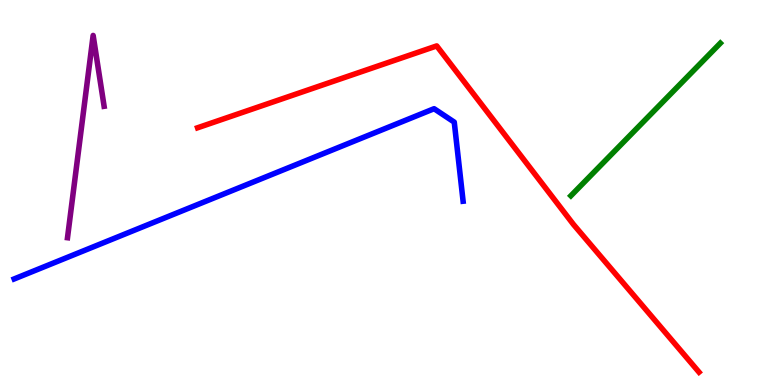[{'lines': ['blue', 'red'], 'intersections': []}, {'lines': ['green', 'red'], 'intersections': []}, {'lines': ['purple', 'red'], 'intersections': []}, {'lines': ['blue', 'green'], 'intersections': []}, {'lines': ['blue', 'purple'], 'intersections': []}, {'lines': ['green', 'purple'], 'intersections': []}]